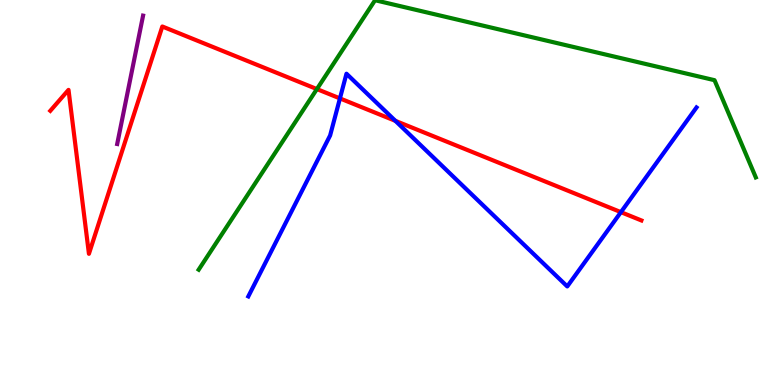[{'lines': ['blue', 'red'], 'intersections': [{'x': 4.39, 'y': 7.44}, {'x': 5.1, 'y': 6.86}, {'x': 8.01, 'y': 4.49}]}, {'lines': ['green', 'red'], 'intersections': [{'x': 4.09, 'y': 7.69}]}, {'lines': ['purple', 'red'], 'intersections': []}, {'lines': ['blue', 'green'], 'intersections': []}, {'lines': ['blue', 'purple'], 'intersections': []}, {'lines': ['green', 'purple'], 'intersections': []}]